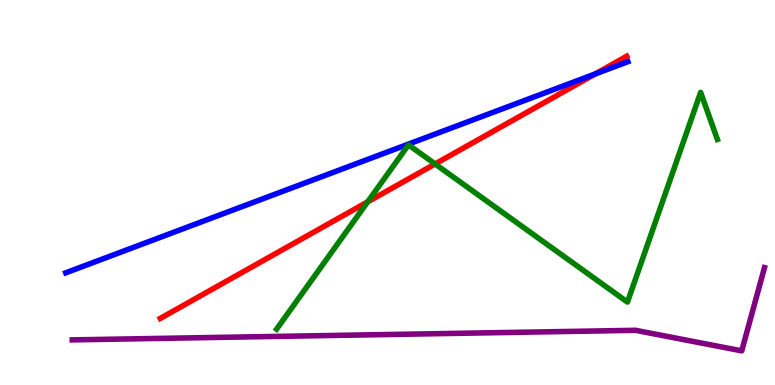[{'lines': ['blue', 'red'], 'intersections': [{'x': 7.68, 'y': 8.08}]}, {'lines': ['green', 'red'], 'intersections': [{'x': 4.74, 'y': 4.76}, {'x': 5.61, 'y': 5.74}]}, {'lines': ['purple', 'red'], 'intersections': []}, {'lines': ['blue', 'green'], 'intersections': []}, {'lines': ['blue', 'purple'], 'intersections': []}, {'lines': ['green', 'purple'], 'intersections': []}]